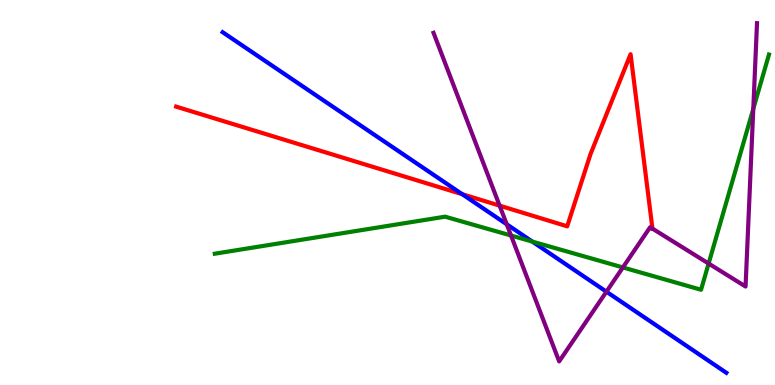[{'lines': ['blue', 'red'], 'intersections': [{'x': 5.96, 'y': 4.96}]}, {'lines': ['green', 'red'], 'intersections': []}, {'lines': ['purple', 'red'], 'intersections': [{'x': 6.45, 'y': 4.66}, {'x': 8.42, 'y': 4.06}]}, {'lines': ['blue', 'green'], 'intersections': [{'x': 6.87, 'y': 3.73}]}, {'lines': ['blue', 'purple'], 'intersections': [{'x': 6.54, 'y': 4.17}, {'x': 7.82, 'y': 2.42}]}, {'lines': ['green', 'purple'], 'intersections': [{'x': 6.59, 'y': 3.88}, {'x': 8.04, 'y': 3.05}, {'x': 9.14, 'y': 3.15}, {'x': 9.72, 'y': 7.17}]}]